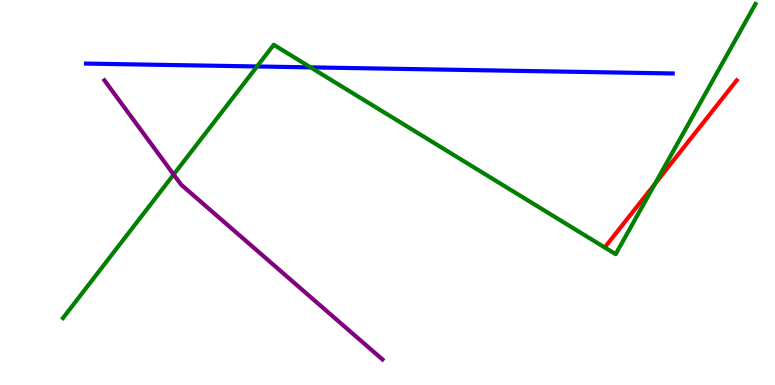[{'lines': ['blue', 'red'], 'intersections': []}, {'lines': ['green', 'red'], 'intersections': [{'x': 8.45, 'y': 5.22}]}, {'lines': ['purple', 'red'], 'intersections': []}, {'lines': ['blue', 'green'], 'intersections': [{'x': 3.32, 'y': 8.27}, {'x': 4.01, 'y': 8.25}]}, {'lines': ['blue', 'purple'], 'intersections': []}, {'lines': ['green', 'purple'], 'intersections': [{'x': 2.24, 'y': 5.47}]}]